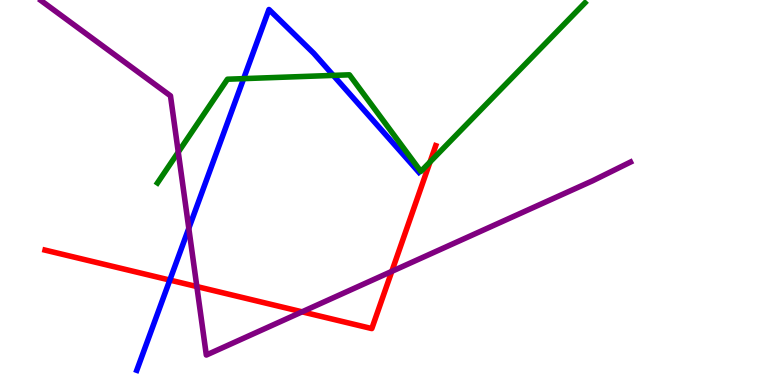[{'lines': ['blue', 'red'], 'intersections': [{'x': 2.19, 'y': 2.73}]}, {'lines': ['green', 'red'], 'intersections': [{'x': 5.55, 'y': 5.79}]}, {'lines': ['purple', 'red'], 'intersections': [{'x': 2.54, 'y': 2.56}, {'x': 3.9, 'y': 1.9}, {'x': 5.06, 'y': 2.95}]}, {'lines': ['blue', 'green'], 'intersections': [{'x': 3.14, 'y': 7.96}, {'x': 4.3, 'y': 8.04}]}, {'lines': ['blue', 'purple'], 'intersections': [{'x': 2.44, 'y': 4.07}]}, {'lines': ['green', 'purple'], 'intersections': [{'x': 2.3, 'y': 6.05}]}]